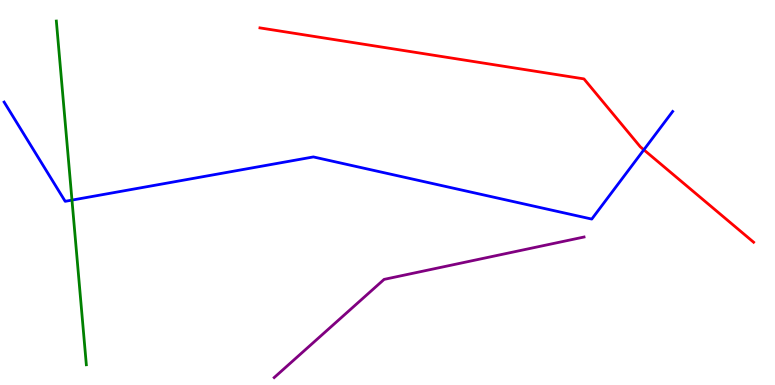[{'lines': ['blue', 'red'], 'intersections': [{'x': 8.31, 'y': 6.11}]}, {'lines': ['green', 'red'], 'intersections': []}, {'lines': ['purple', 'red'], 'intersections': []}, {'lines': ['blue', 'green'], 'intersections': [{'x': 0.929, 'y': 4.8}]}, {'lines': ['blue', 'purple'], 'intersections': []}, {'lines': ['green', 'purple'], 'intersections': []}]